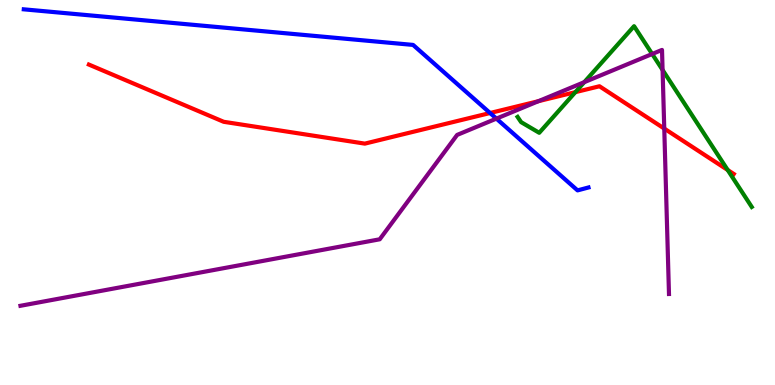[{'lines': ['blue', 'red'], 'intersections': [{'x': 6.32, 'y': 7.06}]}, {'lines': ['green', 'red'], 'intersections': [{'x': 7.42, 'y': 7.61}, {'x': 9.39, 'y': 5.58}]}, {'lines': ['purple', 'red'], 'intersections': [{'x': 6.95, 'y': 7.37}, {'x': 8.57, 'y': 6.66}]}, {'lines': ['blue', 'green'], 'intersections': []}, {'lines': ['blue', 'purple'], 'intersections': [{'x': 6.41, 'y': 6.92}]}, {'lines': ['green', 'purple'], 'intersections': [{'x': 7.54, 'y': 7.87}, {'x': 8.42, 'y': 8.6}, {'x': 8.55, 'y': 8.18}]}]